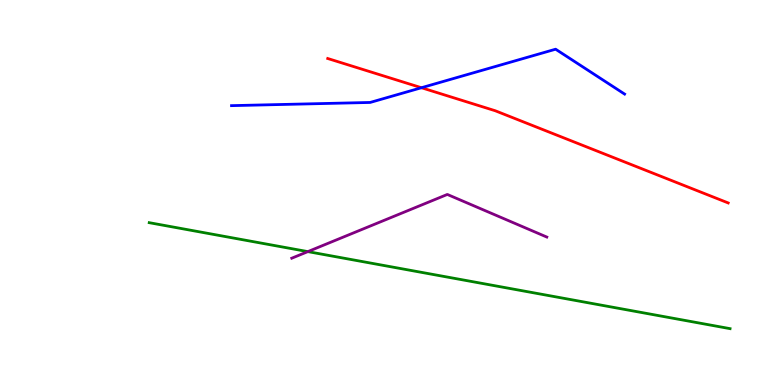[{'lines': ['blue', 'red'], 'intersections': [{'x': 5.44, 'y': 7.72}]}, {'lines': ['green', 'red'], 'intersections': []}, {'lines': ['purple', 'red'], 'intersections': []}, {'lines': ['blue', 'green'], 'intersections': []}, {'lines': ['blue', 'purple'], 'intersections': []}, {'lines': ['green', 'purple'], 'intersections': [{'x': 3.97, 'y': 3.46}]}]